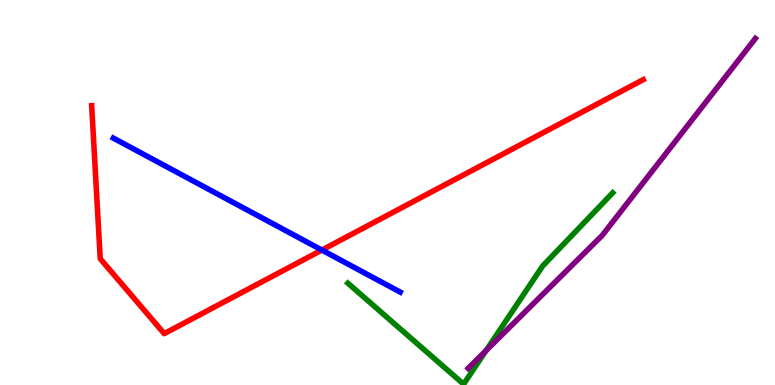[{'lines': ['blue', 'red'], 'intersections': [{'x': 4.15, 'y': 3.51}]}, {'lines': ['green', 'red'], 'intersections': []}, {'lines': ['purple', 'red'], 'intersections': []}, {'lines': ['blue', 'green'], 'intersections': []}, {'lines': ['blue', 'purple'], 'intersections': []}, {'lines': ['green', 'purple'], 'intersections': [{'x': 6.27, 'y': 0.894}]}]